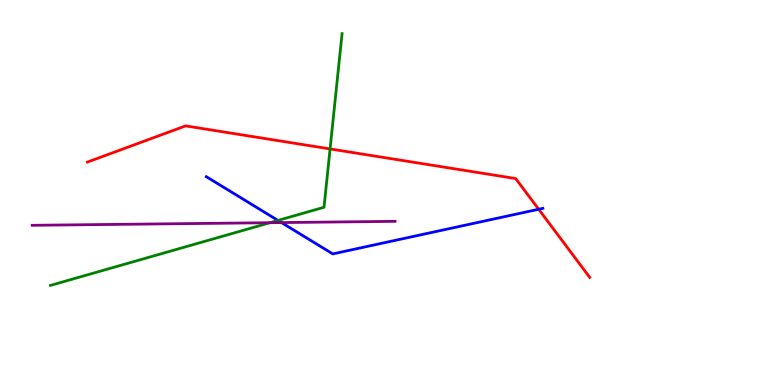[{'lines': ['blue', 'red'], 'intersections': [{'x': 6.95, 'y': 4.56}]}, {'lines': ['green', 'red'], 'intersections': [{'x': 4.26, 'y': 6.13}]}, {'lines': ['purple', 'red'], 'intersections': []}, {'lines': ['blue', 'green'], 'intersections': [{'x': 3.59, 'y': 4.27}]}, {'lines': ['blue', 'purple'], 'intersections': [{'x': 3.63, 'y': 4.22}]}, {'lines': ['green', 'purple'], 'intersections': [{'x': 3.48, 'y': 4.22}]}]